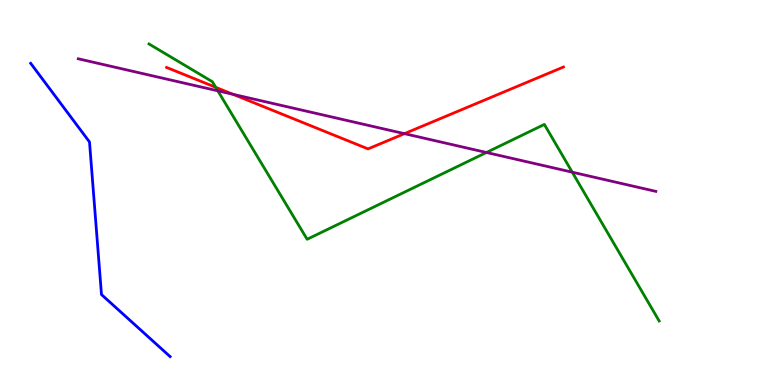[{'lines': ['blue', 'red'], 'intersections': []}, {'lines': ['green', 'red'], 'intersections': [{'x': 2.78, 'y': 7.73}]}, {'lines': ['purple', 'red'], 'intersections': [{'x': 3.01, 'y': 7.55}, {'x': 5.22, 'y': 6.53}]}, {'lines': ['blue', 'green'], 'intersections': []}, {'lines': ['blue', 'purple'], 'intersections': []}, {'lines': ['green', 'purple'], 'intersections': [{'x': 2.81, 'y': 7.64}, {'x': 6.28, 'y': 6.04}, {'x': 7.38, 'y': 5.53}]}]